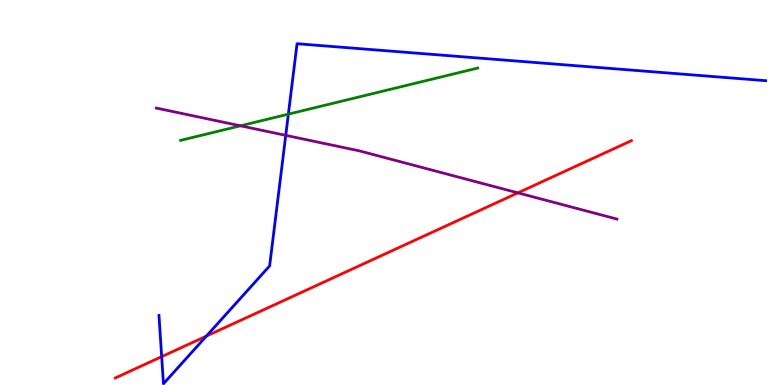[{'lines': ['blue', 'red'], 'intersections': [{'x': 2.09, 'y': 0.736}, {'x': 2.66, 'y': 1.27}]}, {'lines': ['green', 'red'], 'intersections': []}, {'lines': ['purple', 'red'], 'intersections': [{'x': 6.68, 'y': 4.99}]}, {'lines': ['blue', 'green'], 'intersections': [{'x': 3.72, 'y': 7.04}]}, {'lines': ['blue', 'purple'], 'intersections': [{'x': 3.69, 'y': 6.48}]}, {'lines': ['green', 'purple'], 'intersections': [{'x': 3.1, 'y': 6.73}]}]